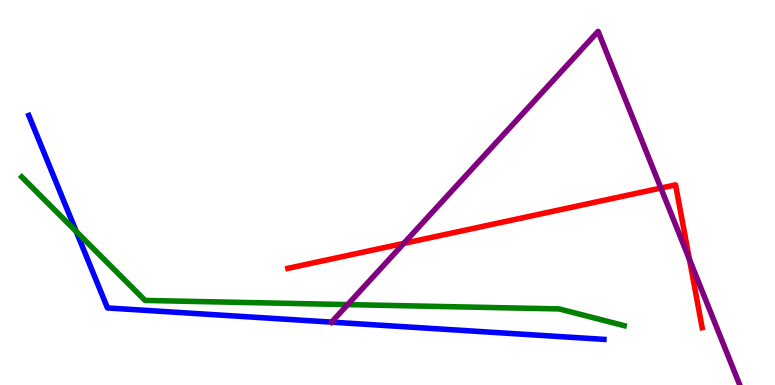[{'lines': ['blue', 'red'], 'intersections': []}, {'lines': ['green', 'red'], 'intersections': []}, {'lines': ['purple', 'red'], 'intersections': [{'x': 5.21, 'y': 3.68}, {'x': 8.53, 'y': 5.12}, {'x': 8.9, 'y': 3.26}]}, {'lines': ['blue', 'green'], 'intersections': [{'x': 0.984, 'y': 3.99}]}, {'lines': ['blue', 'purple'], 'intersections': [{'x': 4.28, 'y': 1.63}]}, {'lines': ['green', 'purple'], 'intersections': [{'x': 4.49, 'y': 2.09}]}]